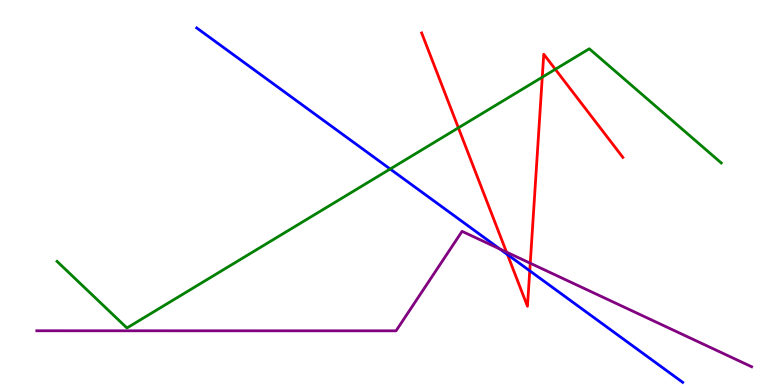[{'lines': ['blue', 'red'], 'intersections': [{'x': 6.55, 'y': 3.39}, {'x': 6.84, 'y': 2.97}]}, {'lines': ['green', 'red'], 'intersections': [{'x': 5.91, 'y': 6.68}, {'x': 7.0, 'y': 8.0}, {'x': 7.17, 'y': 8.2}]}, {'lines': ['purple', 'red'], 'intersections': [{'x': 6.54, 'y': 3.45}, {'x': 6.84, 'y': 3.16}]}, {'lines': ['blue', 'green'], 'intersections': [{'x': 5.03, 'y': 5.61}]}, {'lines': ['blue', 'purple'], 'intersections': [{'x': 6.45, 'y': 3.53}]}, {'lines': ['green', 'purple'], 'intersections': []}]